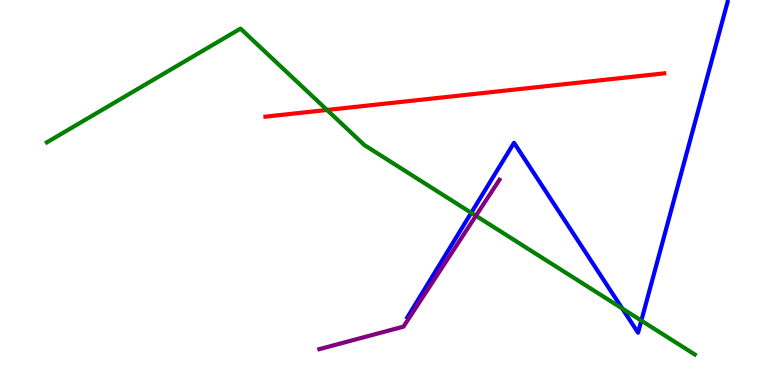[{'lines': ['blue', 'red'], 'intersections': []}, {'lines': ['green', 'red'], 'intersections': [{'x': 4.22, 'y': 7.14}]}, {'lines': ['purple', 'red'], 'intersections': []}, {'lines': ['blue', 'green'], 'intersections': [{'x': 6.08, 'y': 4.47}, {'x': 8.03, 'y': 1.99}, {'x': 8.28, 'y': 1.67}]}, {'lines': ['blue', 'purple'], 'intersections': []}, {'lines': ['green', 'purple'], 'intersections': [{'x': 6.14, 'y': 4.4}]}]